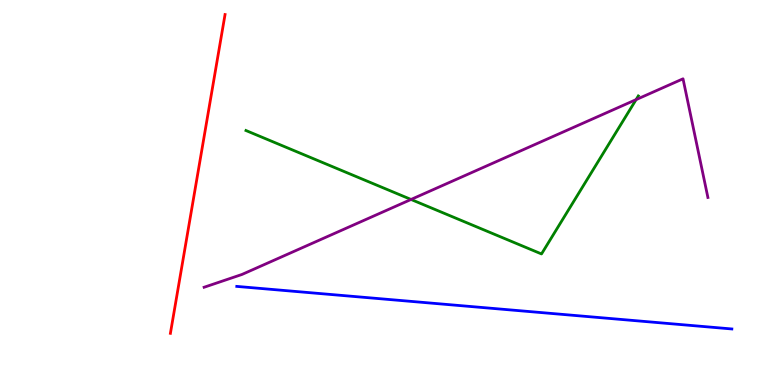[{'lines': ['blue', 'red'], 'intersections': []}, {'lines': ['green', 'red'], 'intersections': []}, {'lines': ['purple', 'red'], 'intersections': []}, {'lines': ['blue', 'green'], 'intersections': []}, {'lines': ['blue', 'purple'], 'intersections': []}, {'lines': ['green', 'purple'], 'intersections': [{'x': 5.3, 'y': 4.82}, {'x': 8.21, 'y': 7.41}]}]